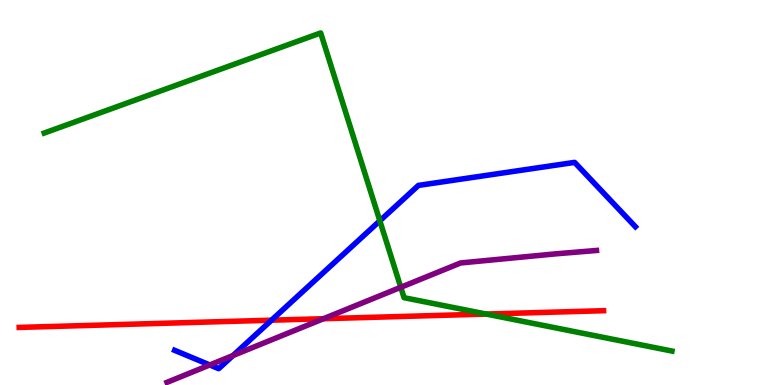[{'lines': ['blue', 'red'], 'intersections': [{'x': 3.5, 'y': 1.68}]}, {'lines': ['green', 'red'], 'intersections': [{'x': 6.27, 'y': 1.84}]}, {'lines': ['purple', 'red'], 'intersections': [{'x': 4.17, 'y': 1.72}]}, {'lines': ['blue', 'green'], 'intersections': [{'x': 4.9, 'y': 4.26}]}, {'lines': ['blue', 'purple'], 'intersections': [{'x': 2.71, 'y': 0.521}, {'x': 3.01, 'y': 0.766}]}, {'lines': ['green', 'purple'], 'intersections': [{'x': 5.17, 'y': 2.54}]}]